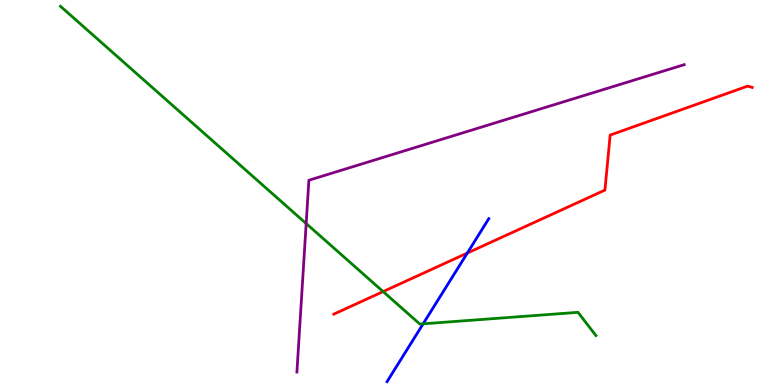[{'lines': ['blue', 'red'], 'intersections': [{'x': 6.03, 'y': 3.43}]}, {'lines': ['green', 'red'], 'intersections': [{'x': 4.94, 'y': 2.43}]}, {'lines': ['purple', 'red'], 'intersections': []}, {'lines': ['blue', 'green'], 'intersections': [{'x': 5.46, 'y': 1.59}]}, {'lines': ['blue', 'purple'], 'intersections': []}, {'lines': ['green', 'purple'], 'intersections': [{'x': 3.95, 'y': 4.19}]}]